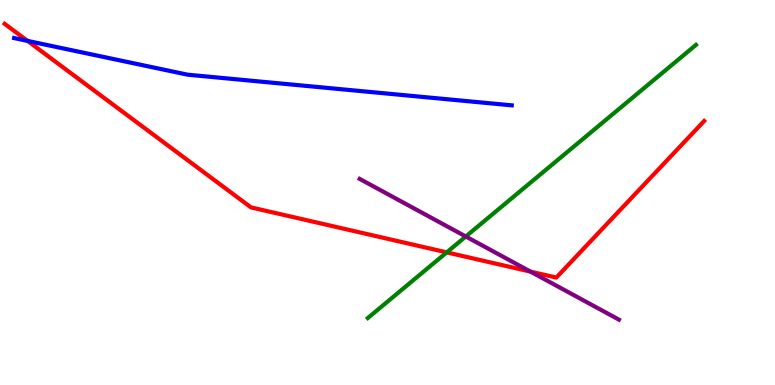[{'lines': ['blue', 'red'], 'intersections': [{'x': 0.356, 'y': 8.94}]}, {'lines': ['green', 'red'], 'intersections': [{'x': 5.76, 'y': 3.45}]}, {'lines': ['purple', 'red'], 'intersections': [{'x': 6.85, 'y': 2.94}]}, {'lines': ['blue', 'green'], 'intersections': []}, {'lines': ['blue', 'purple'], 'intersections': []}, {'lines': ['green', 'purple'], 'intersections': [{'x': 6.01, 'y': 3.86}]}]